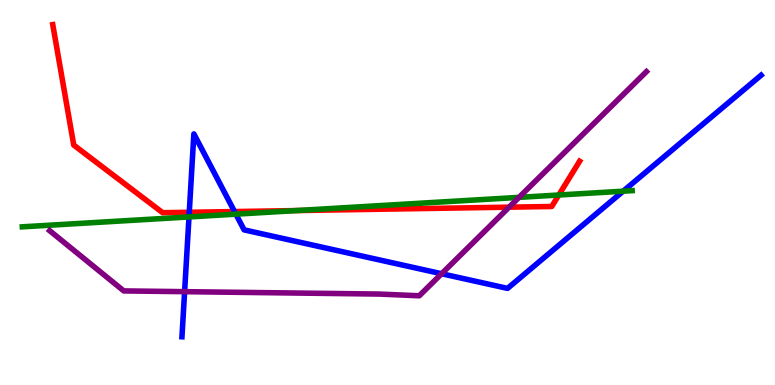[{'lines': ['blue', 'red'], 'intersections': [{'x': 2.44, 'y': 4.49}, {'x': 3.03, 'y': 4.51}]}, {'lines': ['green', 'red'], 'intersections': [{'x': 3.83, 'y': 4.53}, {'x': 7.21, 'y': 4.93}]}, {'lines': ['purple', 'red'], 'intersections': [{'x': 6.57, 'y': 4.62}]}, {'lines': ['blue', 'green'], 'intersections': [{'x': 2.44, 'y': 4.37}, {'x': 3.04, 'y': 4.44}, {'x': 8.04, 'y': 5.03}]}, {'lines': ['blue', 'purple'], 'intersections': [{'x': 2.38, 'y': 2.42}, {'x': 5.7, 'y': 2.89}]}, {'lines': ['green', 'purple'], 'intersections': [{'x': 6.7, 'y': 4.87}]}]